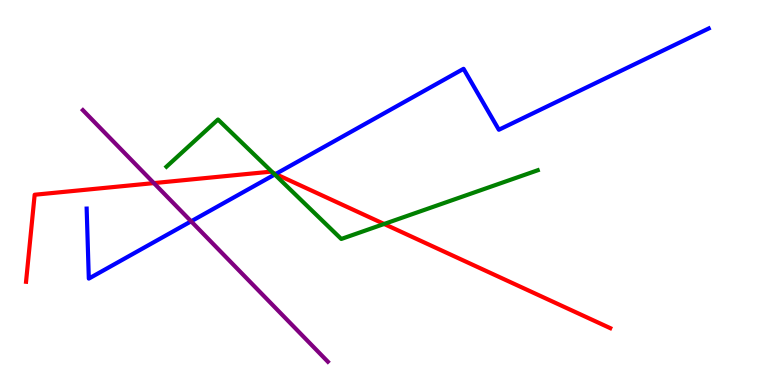[{'lines': ['blue', 'red'], 'intersections': [{'x': 3.56, 'y': 5.48}]}, {'lines': ['green', 'red'], 'intersections': [{'x': 3.52, 'y': 5.51}, {'x': 4.96, 'y': 4.18}]}, {'lines': ['purple', 'red'], 'intersections': [{'x': 1.99, 'y': 5.24}]}, {'lines': ['blue', 'green'], 'intersections': [{'x': 3.55, 'y': 5.47}]}, {'lines': ['blue', 'purple'], 'intersections': [{'x': 2.47, 'y': 4.25}]}, {'lines': ['green', 'purple'], 'intersections': []}]